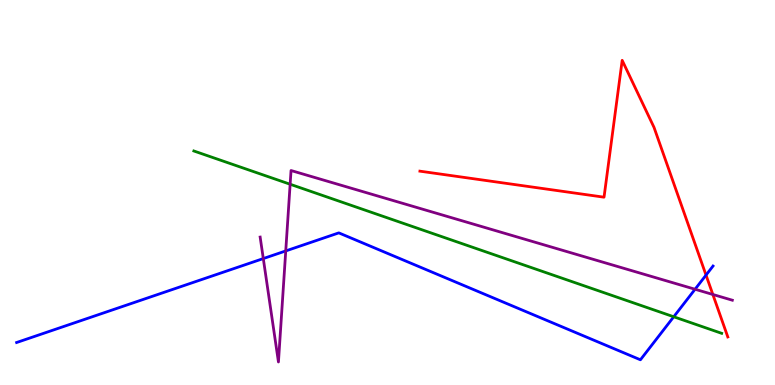[{'lines': ['blue', 'red'], 'intersections': [{'x': 9.11, 'y': 2.85}]}, {'lines': ['green', 'red'], 'intersections': []}, {'lines': ['purple', 'red'], 'intersections': [{'x': 9.2, 'y': 2.35}]}, {'lines': ['blue', 'green'], 'intersections': [{'x': 8.69, 'y': 1.77}]}, {'lines': ['blue', 'purple'], 'intersections': [{'x': 3.4, 'y': 3.28}, {'x': 3.69, 'y': 3.48}, {'x': 8.97, 'y': 2.49}]}, {'lines': ['green', 'purple'], 'intersections': [{'x': 3.74, 'y': 5.21}]}]